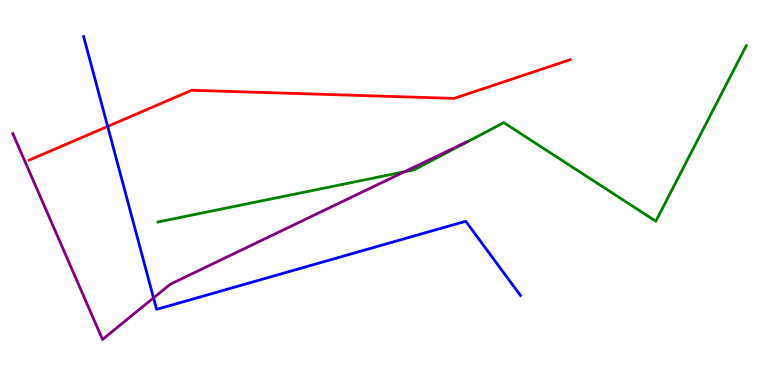[{'lines': ['blue', 'red'], 'intersections': [{'x': 1.39, 'y': 6.72}]}, {'lines': ['green', 'red'], 'intersections': []}, {'lines': ['purple', 'red'], 'intersections': []}, {'lines': ['blue', 'green'], 'intersections': []}, {'lines': ['blue', 'purple'], 'intersections': [{'x': 1.98, 'y': 2.26}]}, {'lines': ['green', 'purple'], 'intersections': [{'x': 5.22, 'y': 5.54}]}]